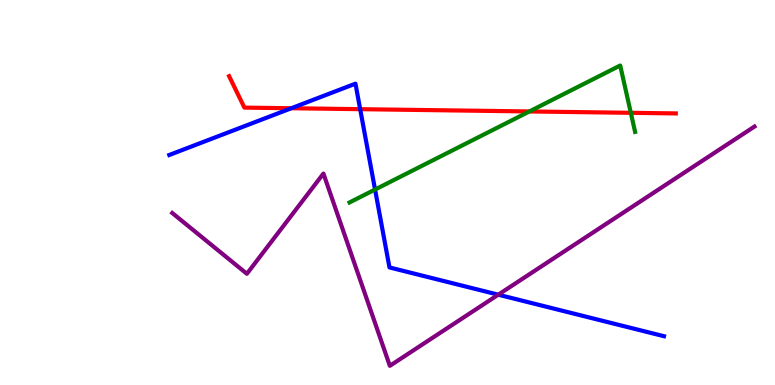[{'lines': ['blue', 'red'], 'intersections': [{'x': 3.76, 'y': 7.19}, {'x': 4.65, 'y': 7.16}]}, {'lines': ['green', 'red'], 'intersections': [{'x': 6.83, 'y': 7.11}, {'x': 8.14, 'y': 7.07}]}, {'lines': ['purple', 'red'], 'intersections': []}, {'lines': ['blue', 'green'], 'intersections': [{'x': 4.84, 'y': 5.08}]}, {'lines': ['blue', 'purple'], 'intersections': [{'x': 6.43, 'y': 2.35}]}, {'lines': ['green', 'purple'], 'intersections': []}]